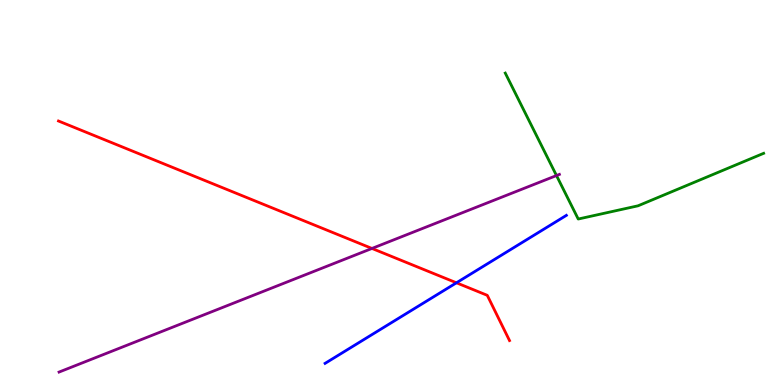[{'lines': ['blue', 'red'], 'intersections': [{'x': 5.89, 'y': 2.65}]}, {'lines': ['green', 'red'], 'intersections': []}, {'lines': ['purple', 'red'], 'intersections': [{'x': 4.8, 'y': 3.55}]}, {'lines': ['blue', 'green'], 'intersections': []}, {'lines': ['blue', 'purple'], 'intersections': []}, {'lines': ['green', 'purple'], 'intersections': [{'x': 7.18, 'y': 5.44}]}]